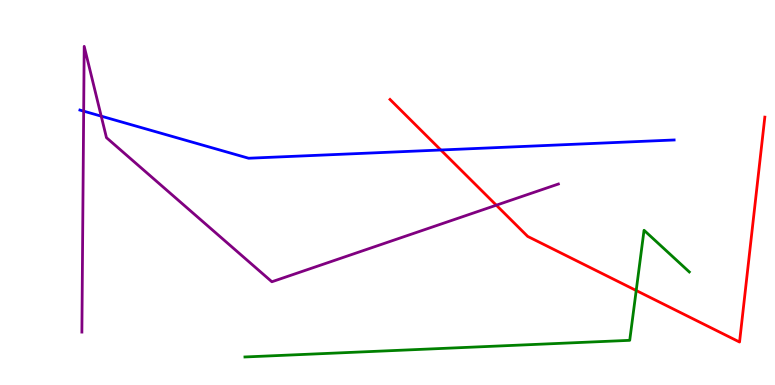[{'lines': ['blue', 'red'], 'intersections': [{'x': 5.69, 'y': 6.1}]}, {'lines': ['green', 'red'], 'intersections': [{'x': 8.21, 'y': 2.45}]}, {'lines': ['purple', 'red'], 'intersections': [{'x': 6.4, 'y': 4.67}]}, {'lines': ['blue', 'green'], 'intersections': []}, {'lines': ['blue', 'purple'], 'intersections': [{'x': 1.08, 'y': 7.11}, {'x': 1.31, 'y': 6.98}]}, {'lines': ['green', 'purple'], 'intersections': []}]